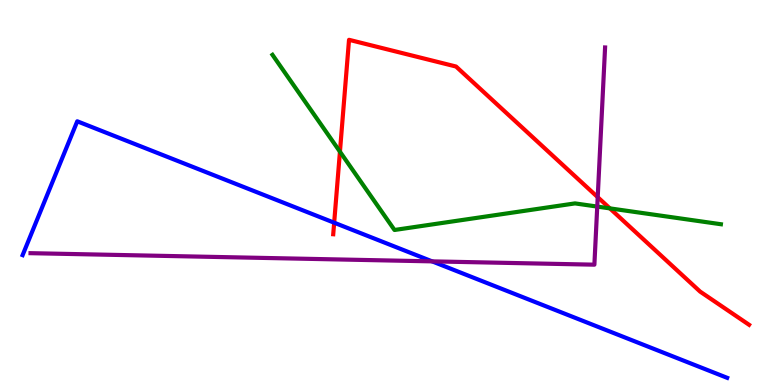[{'lines': ['blue', 'red'], 'intersections': [{'x': 4.31, 'y': 4.22}]}, {'lines': ['green', 'red'], 'intersections': [{'x': 4.39, 'y': 6.06}, {'x': 7.87, 'y': 4.59}]}, {'lines': ['purple', 'red'], 'intersections': [{'x': 7.71, 'y': 4.88}]}, {'lines': ['blue', 'green'], 'intersections': []}, {'lines': ['blue', 'purple'], 'intersections': [{'x': 5.58, 'y': 3.21}]}, {'lines': ['green', 'purple'], 'intersections': [{'x': 7.71, 'y': 4.63}]}]